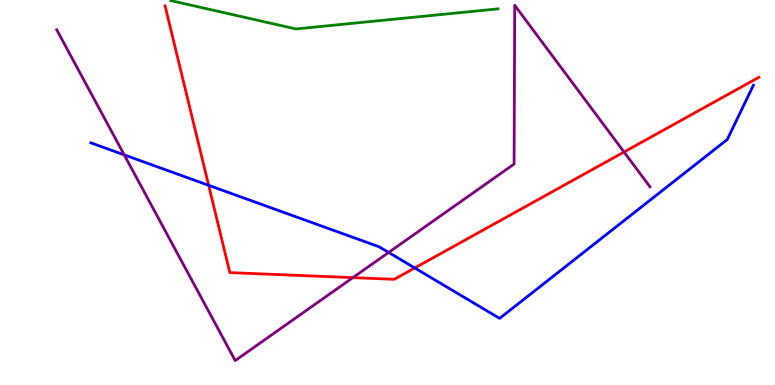[{'lines': ['blue', 'red'], 'intersections': [{'x': 2.69, 'y': 5.19}, {'x': 5.35, 'y': 3.04}]}, {'lines': ['green', 'red'], 'intersections': []}, {'lines': ['purple', 'red'], 'intersections': [{'x': 4.55, 'y': 2.79}, {'x': 8.05, 'y': 6.05}]}, {'lines': ['blue', 'green'], 'intersections': []}, {'lines': ['blue', 'purple'], 'intersections': [{'x': 1.6, 'y': 5.98}, {'x': 5.01, 'y': 3.44}]}, {'lines': ['green', 'purple'], 'intersections': []}]